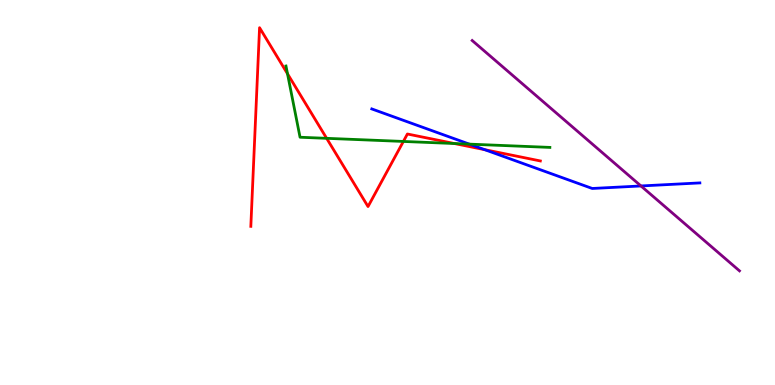[{'lines': ['blue', 'red'], 'intersections': [{'x': 6.25, 'y': 6.11}]}, {'lines': ['green', 'red'], 'intersections': [{'x': 3.71, 'y': 8.08}, {'x': 4.21, 'y': 6.41}, {'x': 5.2, 'y': 6.33}, {'x': 5.86, 'y': 6.27}]}, {'lines': ['purple', 'red'], 'intersections': []}, {'lines': ['blue', 'green'], 'intersections': [{'x': 6.06, 'y': 6.26}]}, {'lines': ['blue', 'purple'], 'intersections': [{'x': 8.27, 'y': 5.17}]}, {'lines': ['green', 'purple'], 'intersections': []}]